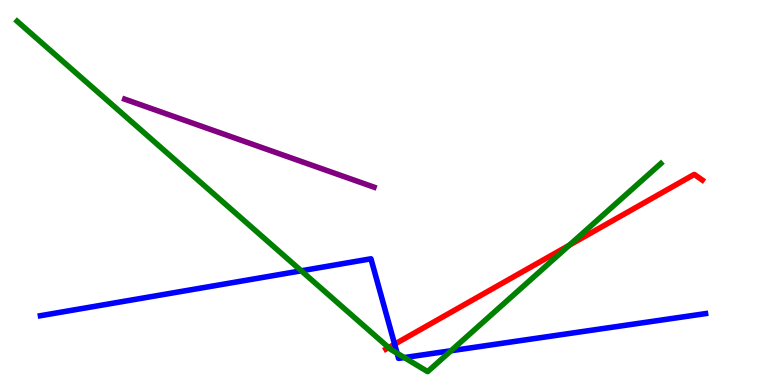[{'lines': ['blue', 'red'], 'intersections': [{'x': 5.09, 'y': 1.06}]}, {'lines': ['green', 'red'], 'intersections': [{'x': 5.01, 'y': 0.972}, {'x': 7.35, 'y': 3.63}]}, {'lines': ['purple', 'red'], 'intersections': []}, {'lines': ['blue', 'green'], 'intersections': [{'x': 3.89, 'y': 2.97}, {'x': 5.12, 'y': 0.825}, {'x': 5.22, 'y': 0.713}, {'x': 5.82, 'y': 0.89}]}, {'lines': ['blue', 'purple'], 'intersections': []}, {'lines': ['green', 'purple'], 'intersections': []}]